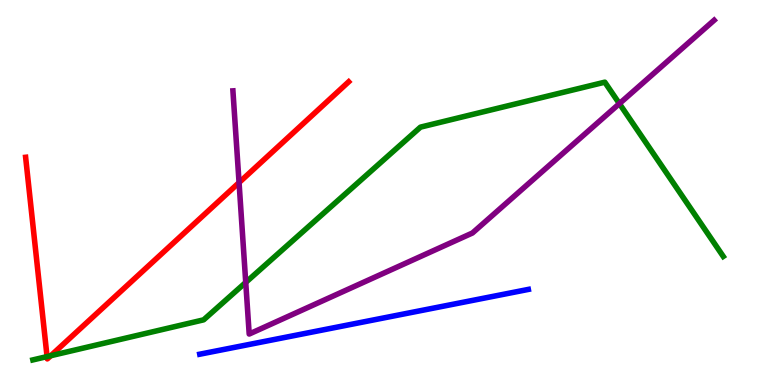[{'lines': ['blue', 'red'], 'intersections': []}, {'lines': ['green', 'red'], 'intersections': [{'x': 0.607, 'y': 0.738}, {'x': 0.655, 'y': 0.761}]}, {'lines': ['purple', 'red'], 'intersections': [{'x': 3.08, 'y': 5.26}]}, {'lines': ['blue', 'green'], 'intersections': []}, {'lines': ['blue', 'purple'], 'intersections': []}, {'lines': ['green', 'purple'], 'intersections': [{'x': 3.17, 'y': 2.66}, {'x': 7.99, 'y': 7.31}]}]